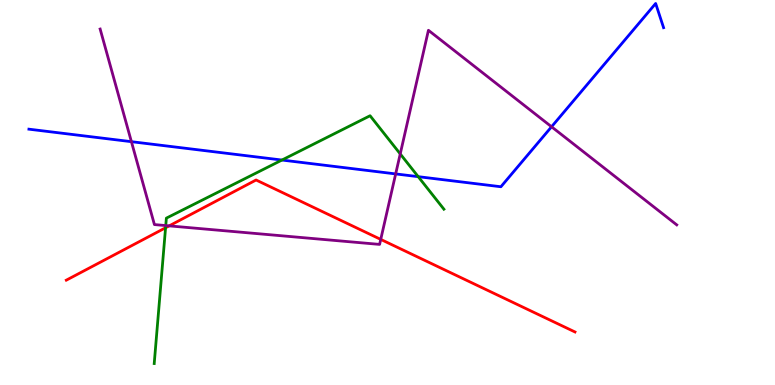[{'lines': ['blue', 'red'], 'intersections': []}, {'lines': ['green', 'red'], 'intersections': [{'x': 2.14, 'y': 4.08}]}, {'lines': ['purple', 'red'], 'intersections': [{'x': 2.18, 'y': 4.13}, {'x': 4.91, 'y': 3.78}]}, {'lines': ['blue', 'green'], 'intersections': [{'x': 3.64, 'y': 5.84}, {'x': 5.4, 'y': 5.41}]}, {'lines': ['blue', 'purple'], 'intersections': [{'x': 1.7, 'y': 6.32}, {'x': 5.11, 'y': 5.48}, {'x': 7.12, 'y': 6.71}]}, {'lines': ['green', 'purple'], 'intersections': [{'x': 2.14, 'y': 4.14}, {'x': 5.16, 'y': 6.0}]}]